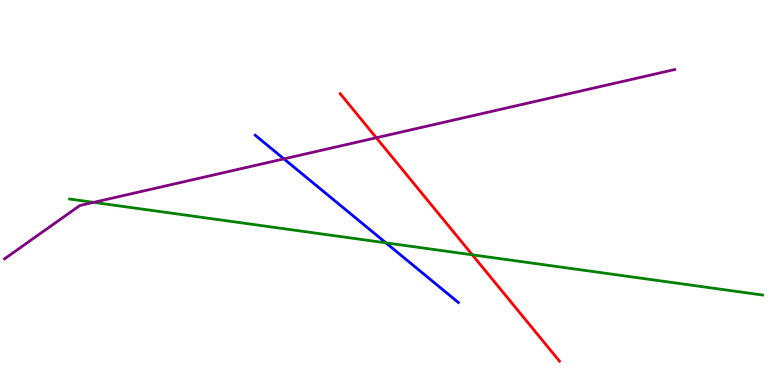[{'lines': ['blue', 'red'], 'intersections': []}, {'lines': ['green', 'red'], 'intersections': [{'x': 6.09, 'y': 3.38}]}, {'lines': ['purple', 'red'], 'intersections': [{'x': 4.86, 'y': 6.42}]}, {'lines': ['blue', 'green'], 'intersections': [{'x': 4.98, 'y': 3.69}]}, {'lines': ['blue', 'purple'], 'intersections': [{'x': 3.66, 'y': 5.87}]}, {'lines': ['green', 'purple'], 'intersections': [{'x': 1.21, 'y': 4.74}]}]